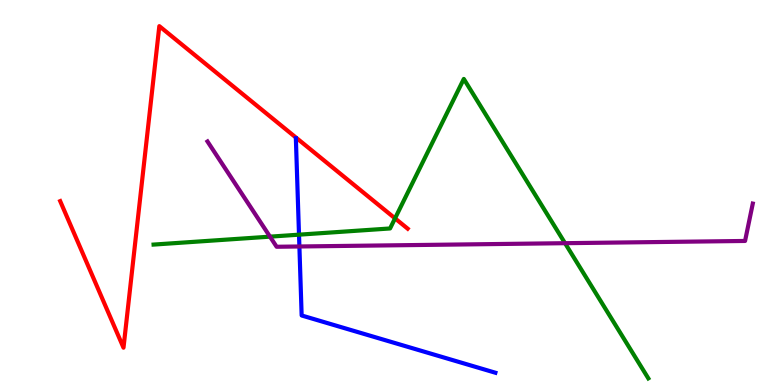[{'lines': ['blue', 'red'], 'intersections': []}, {'lines': ['green', 'red'], 'intersections': [{'x': 5.1, 'y': 4.33}]}, {'lines': ['purple', 'red'], 'intersections': []}, {'lines': ['blue', 'green'], 'intersections': [{'x': 3.86, 'y': 3.9}]}, {'lines': ['blue', 'purple'], 'intersections': [{'x': 3.86, 'y': 3.6}]}, {'lines': ['green', 'purple'], 'intersections': [{'x': 3.48, 'y': 3.85}, {'x': 7.29, 'y': 3.68}]}]